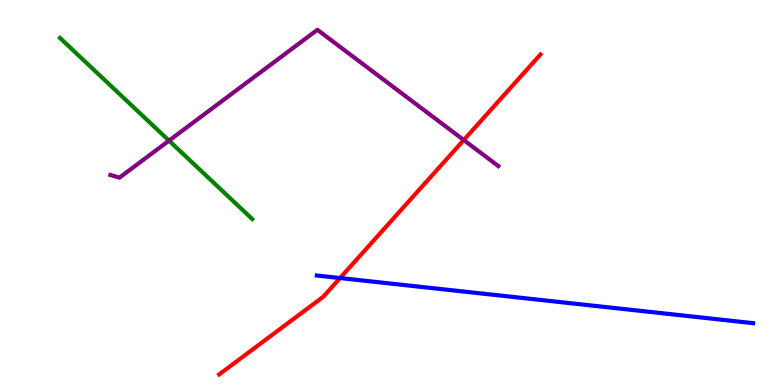[{'lines': ['blue', 'red'], 'intersections': [{'x': 4.39, 'y': 2.78}]}, {'lines': ['green', 'red'], 'intersections': []}, {'lines': ['purple', 'red'], 'intersections': [{'x': 5.98, 'y': 6.36}]}, {'lines': ['blue', 'green'], 'intersections': []}, {'lines': ['blue', 'purple'], 'intersections': []}, {'lines': ['green', 'purple'], 'intersections': [{'x': 2.18, 'y': 6.35}]}]